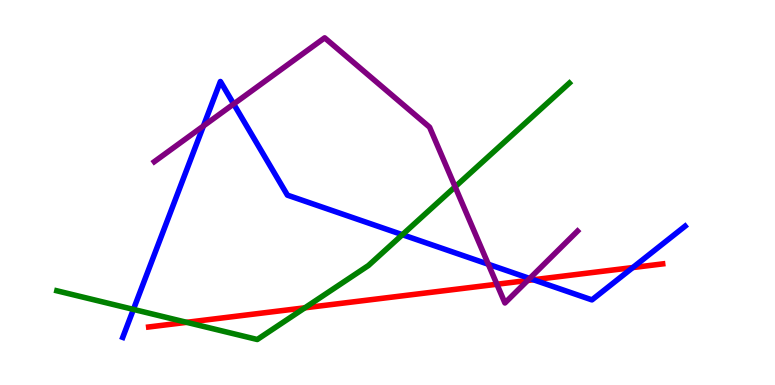[{'lines': ['blue', 'red'], 'intersections': [{'x': 6.88, 'y': 2.73}, {'x': 8.17, 'y': 3.05}]}, {'lines': ['green', 'red'], 'intersections': [{'x': 2.41, 'y': 1.63}, {'x': 3.93, 'y': 2.0}]}, {'lines': ['purple', 'red'], 'intersections': [{'x': 6.41, 'y': 2.62}, {'x': 6.81, 'y': 2.72}]}, {'lines': ['blue', 'green'], 'intersections': [{'x': 1.72, 'y': 1.96}, {'x': 5.19, 'y': 3.9}]}, {'lines': ['blue', 'purple'], 'intersections': [{'x': 2.62, 'y': 6.73}, {'x': 3.02, 'y': 7.3}, {'x': 6.3, 'y': 3.14}, {'x': 6.83, 'y': 2.77}]}, {'lines': ['green', 'purple'], 'intersections': [{'x': 5.87, 'y': 5.15}]}]